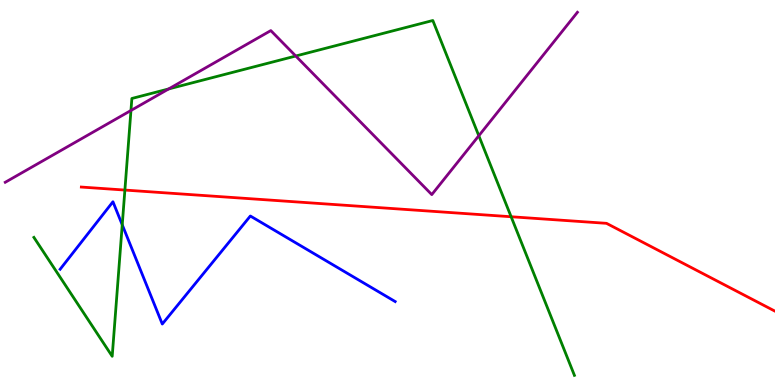[{'lines': ['blue', 'red'], 'intersections': []}, {'lines': ['green', 'red'], 'intersections': [{'x': 1.61, 'y': 5.06}, {'x': 6.6, 'y': 4.37}]}, {'lines': ['purple', 'red'], 'intersections': []}, {'lines': ['blue', 'green'], 'intersections': [{'x': 1.58, 'y': 4.16}]}, {'lines': ['blue', 'purple'], 'intersections': []}, {'lines': ['green', 'purple'], 'intersections': [{'x': 1.69, 'y': 7.13}, {'x': 2.18, 'y': 7.69}, {'x': 3.82, 'y': 8.55}, {'x': 6.18, 'y': 6.47}]}]